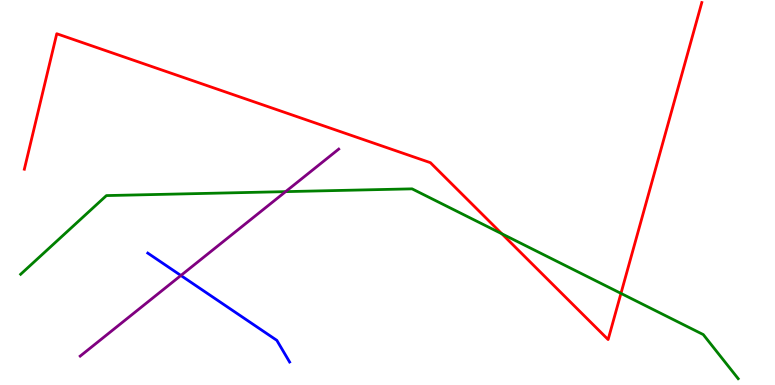[{'lines': ['blue', 'red'], 'intersections': []}, {'lines': ['green', 'red'], 'intersections': [{'x': 6.48, 'y': 3.93}, {'x': 8.01, 'y': 2.38}]}, {'lines': ['purple', 'red'], 'intersections': []}, {'lines': ['blue', 'green'], 'intersections': []}, {'lines': ['blue', 'purple'], 'intersections': [{'x': 2.33, 'y': 2.84}]}, {'lines': ['green', 'purple'], 'intersections': [{'x': 3.69, 'y': 5.02}]}]